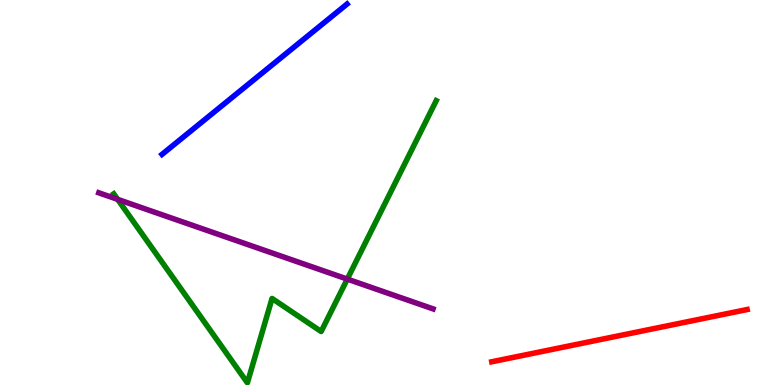[{'lines': ['blue', 'red'], 'intersections': []}, {'lines': ['green', 'red'], 'intersections': []}, {'lines': ['purple', 'red'], 'intersections': []}, {'lines': ['blue', 'green'], 'intersections': []}, {'lines': ['blue', 'purple'], 'intersections': []}, {'lines': ['green', 'purple'], 'intersections': [{'x': 1.52, 'y': 4.82}, {'x': 4.48, 'y': 2.75}]}]